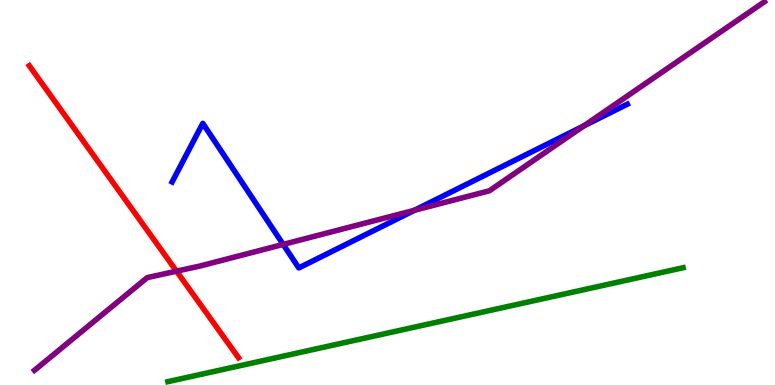[{'lines': ['blue', 'red'], 'intersections': []}, {'lines': ['green', 'red'], 'intersections': []}, {'lines': ['purple', 'red'], 'intersections': [{'x': 2.28, 'y': 2.96}]}, {'lines': ['blue', 'green'], 'intersections': []}, {'lines': ['blue', 'purple'], 'intersections': [{'x': 3.65, 'y': 3.65}, {'x': 5.35, 'y': 4.54}, {'x': 7.53, 'y': 6.73}]}, {'lines': ['green', 'purple'], 'intersections': []}]